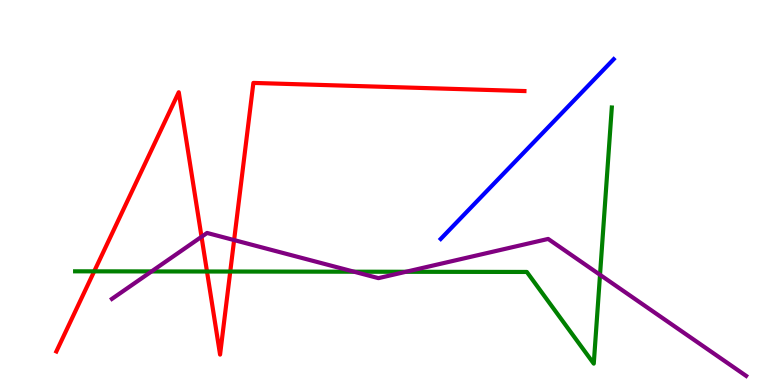[{'lines': ['blue', 'red'], 'intersections': []}, {'lines': ['green', 'red'], 'intersections': [{'x': 1.22, 'y': 2.95}, {'x': 2.67, 'y': 2.95}, {'x': 2.97, 'y': 2.95}]}, {'lines': ['purple', 'red'], 'intersections': [{'x': 2.6, 'y': 3.85}, {'x': 3.02, 'y': 3.76}]}, {'lines': ['blue', 'green'], 'intersections': []}, {'lines': ['blue', 'purple'], 'intersections': []}, {'lines': ['green', 'purple'], 'intersections': [{'x': 1.96, 'y': 2.95}, {'x': 4.57, 'y': 2.94}, {'x': 5.24, 'y': 2.94}, {'x': 7.74, 'y': 2.86}]}]